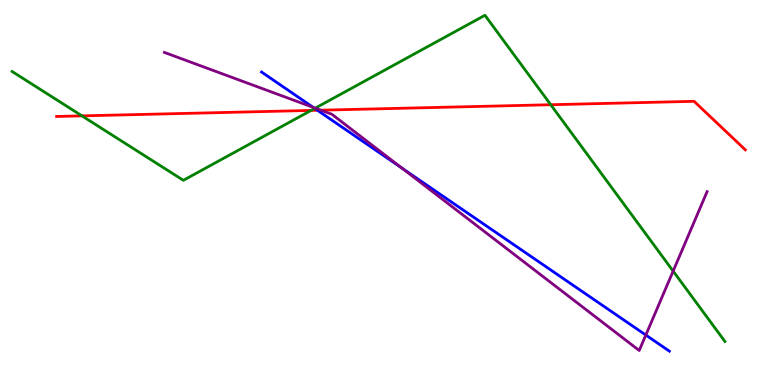[{'lines': ['blue', 'red'], 'intersections': [{'x': 4.1, 'y': 7.14}]}, {'lines': ['green', 'red'], 'intersections': [{'x': 1.06, 'y': 6.99}, {'x': 4.01, 'y': 7.13}, {'x': 7.11, 'y': 7.28}]}, {'lines': ['purple', 'red'], 'intersections': [{'x': 4.14, 'y': 7.14}]}, {'lines': ['blue', 'green'], 'intersections': [{'x': 4.06, 'y': 7.18}]}, {'lines': ['blue', 'purple'], 'intersections': [{'x': 4.04, 'y': 7.21}, {'x': 5.19, 'y': 5.63}, {'x': 8.33, 'y': 1.3}]}, {'lines': ['green', 'purple'], 'intersections': [{'x': 4.07, 'y': 7.19}, {'x': 8.69, 'y': 2.96}]}]